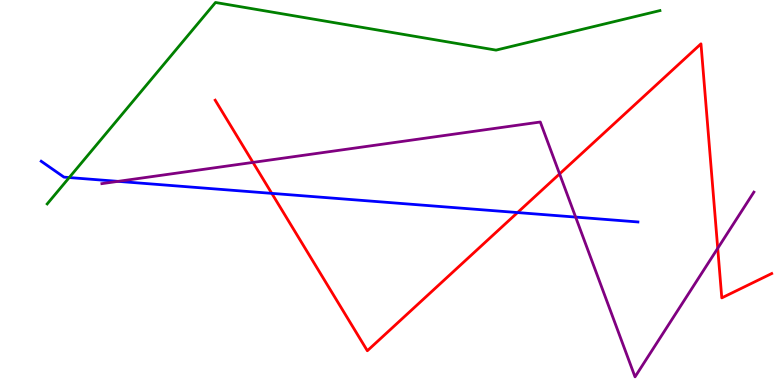[{'lines': ['blue', 'red'], 'intersections': [{'x': 3.51, 'y': 4.98}, {'x': 6.68, 'y': 4.48}]}, {'lines': ['green', 'red'], 'intersections': []}, {'lines': ['purple', 'red'], 'intersections': [{'x': 3.26, 'y': 5.78}, {'x': 7.22, 'y': 5.48}, {'x': 9.26, 'y': 3.55}]}, {'lines': ['blue', 'green'], 'intersections': [{'x': 0.893, 'y': 5.39}]}, {'lines': ['blue', 'purple'], 'intersections': [{'x': 1.52, 'y': 5.29}, {'x': 7.43, 'y': 4.36}]}, {'lines': ['green', 'purple'], 'intersections': []}]